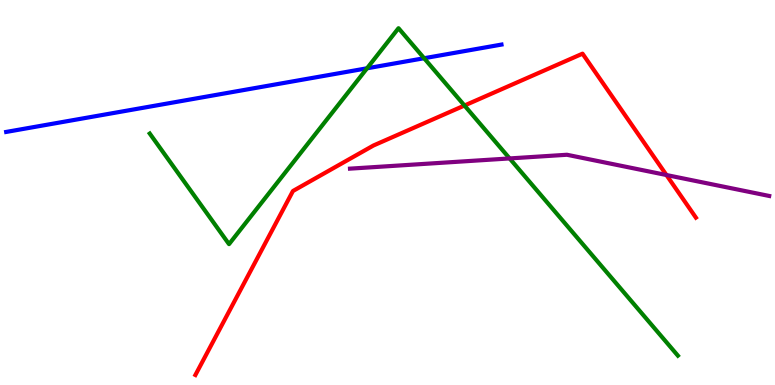[{'lines': ['blue', 'red'], 'intersections': []}, {'lines': ['green', 'red'], 'intersections': [{'x': 5.99, 'y': 7.26}]}, {'lines': ['purple', 'red'], 'intersections': [{'x': 8.6, 'y': 5.45}]}, {'lines': ['blue', 'green'], 'intersections': [{'x': 4.74, 'y': 8.23}, {'x': 5.47, 'y': 8.49}]}, {'lines': ['blue', 'purple'], 'intersections': []}, {'lines': ['green', 'purple'], 'intersections': [{'x': 6.58, 'y': 5.88}]}]